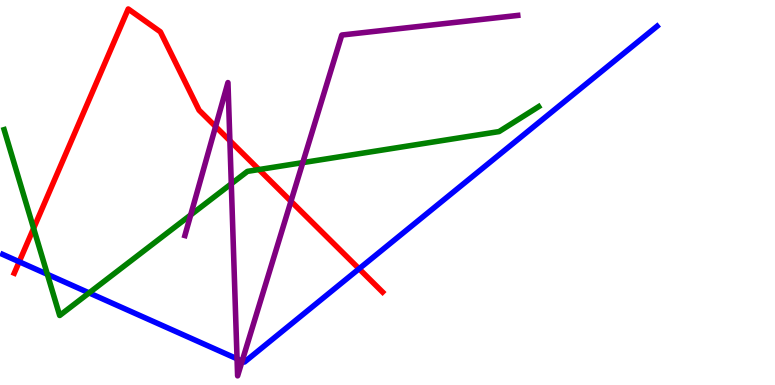[{'lines': ['blue', 'red'], 'intersections': [{'x': 0.248, 'y': 3.2}, {'x': 4.63, 'y': 3.02}]}, {'lines': ['green', 'red'], 'intersections': [{'x': 0.434, 'y': 4.07}, {'x': 3.34, 'y': 5.6}]}, {'lines': ['purple', 'red'], 'intersections': [{'x': 2.78, 'y': 6.71}, {'x': 2.97, 'y': 6.34}, {'x': 3.75, 'y': 4.77}]}, {'lines': ['blue', 'green'], 'intersections': [{'x': 0.611, 'y': 2.88}, {'x': 1.15, 'y': 2.39}]}, {'lines': ['blue', 'purple'], 'intersections': [{'x': 3.06, 'y': 0.681}, {'x': 3.12, 'y': 0.622}]}, {'lines': ['green', 'purple'], 'intersections': [{'x': 2.46, 'y': 4.42}, {'x': 2.98, 'y': 5.23}, {'x': 3.91, 'y': 5.78}]}]